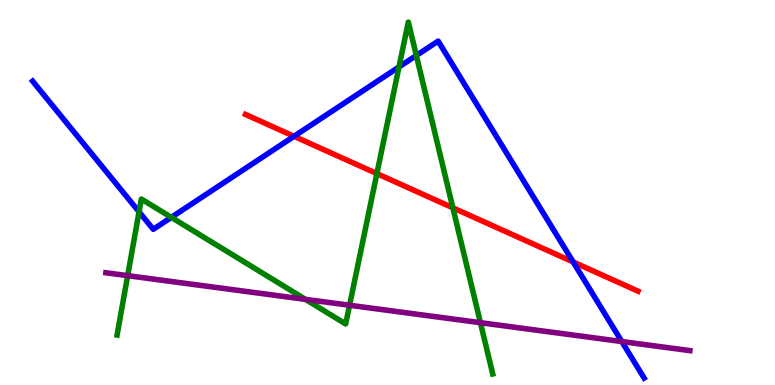[{'lines': ['blue', 'red'], 'intersections': [{'x': 3.79, 'y': 6.46}, {'x': 7.4, 'y': 3.2}]}, {'lines': ['green', 'red'], 'intersections': [{'x': 4.86, 'y': 5.49}, {'x': 5.84, 'y': 4.6}]}, {'lines': ['purple', 'red'], 'intersections': []}, {'lines': ['blue', 'green'], 'intersections': [{'x': 1.79, 'y': 4.5}, {'x': 2.21, 'y': 4.35}, {'x': 5.15, 'y': 8.26}, {'x': 5.37, 'y': 8.56}]}, {'lines': ['blue', 'purple'], 'intersections': [{'x': 8.02, 'y': 1.13}]}, {'lines': ['green', 'purple'], 'intersections': [{'x': 1.65, 'y': 2.84}, {'x': 3.94, 'y': 2.22}, {'x': 4.51, 'y': 2.07}, {'x': 6.2, 'y': 1.62}]}]